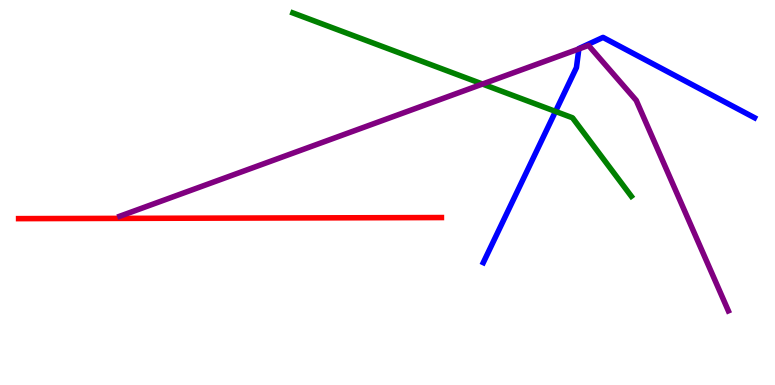[{'lines': ['blue', 'red'], 'intersections': []}, {'lines': ['green', 'red'], 'intersections': []}, {'lines': ['purple', 'red'], 'intersections': []}, {'lines': ['blue', 'green'], 'intersections': [{'x': 7.17, 'y': 7.11}]}, {'lines': ['blue', 'purple'], 'intersections': [{'x': 7.47, 'y': 8.73}]}, {'lines': ['green', 'purple'], 'intersections': [{'x': 6.23, 'y': 7.82}]}]